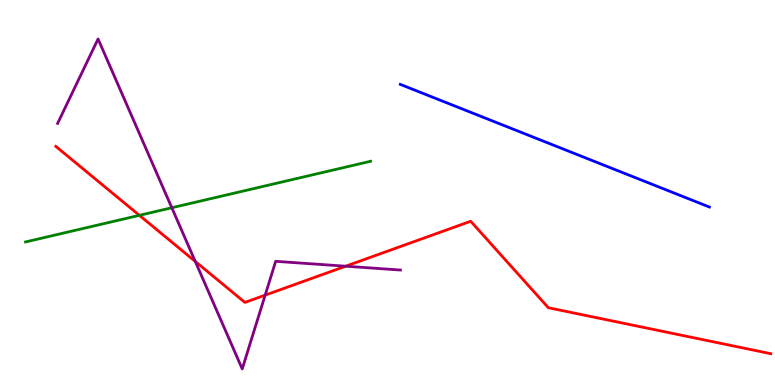[{'lines': ['blue', 'red'], 'intersections': []}, {'lines': ['green', 'red'], 'intersections': [{'x': 1.8, 'y': 4.41}]}, {'lines': ['purple', 'red'], 'intersections': [{'x': 2.52, 'y': 3.21}, {'x': 3.42, 'y': 2.33}, {'x': 4.46, 'y': 3.09}]}, {'lines': ['blue', 'green'], 'intersections': []}, {'lines': ['blue', 'purple'], 'intersections': []}, {'lines': ['green', 'purple'], 'intersections': [{'x': 2.22, 'y': 4.6}]}]